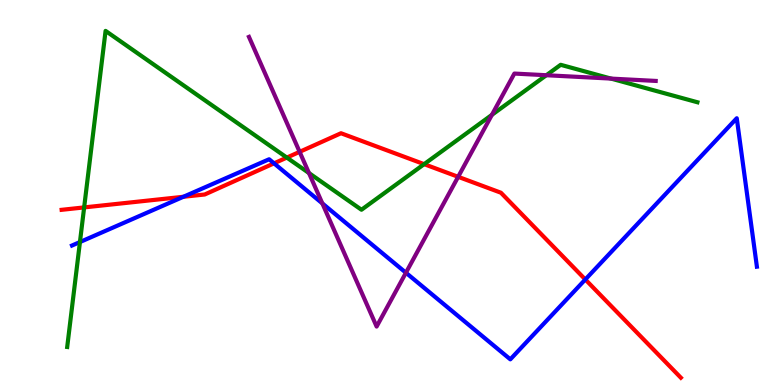[{'lines': ['blue', 'red'], 'intersections': [{'x': 2.37, 'y': 4.89}, {'x': 3.54, 'y': 5.76}, {'x': 7.55, 'y': 2.74}]}, {'lines': ['green', 'red'], 'intersections': [{'x': 1.09, 'y': 4.61}, {'x': 3.7, 'y': 5.91}, {'x': 5.47, 'y': 5.74}]}, {'lines': ['purple', 'red'], 'intersections': [{'x': 3.87, 'y': 6.06}, {'x': 5.91, 'y': 5.41}]}, {'lines': ['blue', 'green'], 'intersections': [{'x': 1.03, 'y': 3.71}]}, {'lines': ['blue', 'purple'], 'intersections': [{'x': 4.16, 'y': 4.72}, {'x': 5.24, 'y': 2.92}]}, {'lines': ['green', 'purple'], 'intersections': [{'x': 3.99, 'y': 5.51}, {'x': 6.35, 'y': 7.02}, {'x': 7.05, 'y': 8.05}, {'x': 7.88, 'y': 7.96}]}]